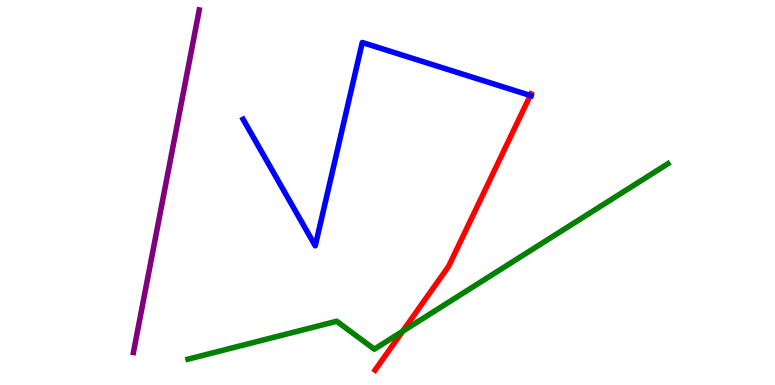[{'lines': ['blue', 'red'], 'intersections': [{'x': 6.84, 'y': 7.52}]}, {'lines': ['green', 'red'], 'intersections': [{'x': 5.19, 'y': 1.39}]}, {'lines': ['purple', 'red'], 'intersections': []}, {'lines': ['blue', 'green'], 'intersections': []}, {'lines': ['blue', 'purple'], 'intersections': []}, {'lines': ['green', 'purple'], 'intersections': []}]